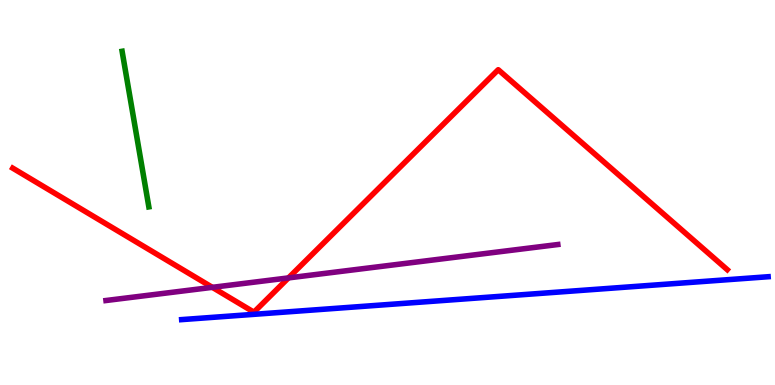[{'lines': ['blue', 'red'], 'intersections': []}, {'lines': ['green', 'red'], 'intersections': []}, {'lines': ['purple', 'red'], 'intersections': [{'x': 2.74, 'y': 2.54}, {'x': 3.72, 'y': 2.78}]}, {'lines': ['blue', 'green'], 'intersections': []}, {'lines': ['blue', 'purple'], 'intersections': []}, {'lines': ['green', 'purple'], 'intersections': []}]